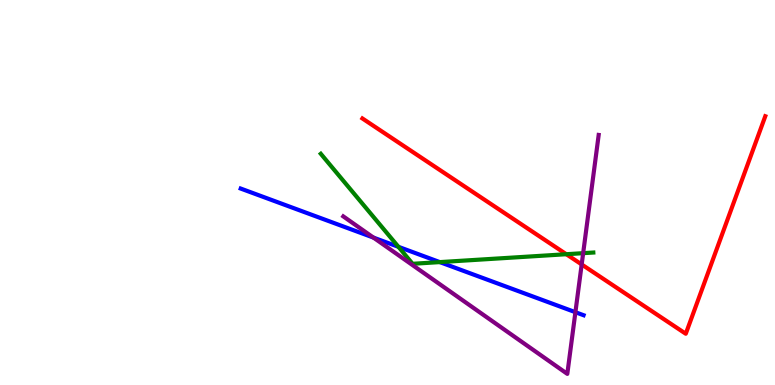[{'lines': ['blue', 'red'], 'intersections': []}, {'lines': ['green', 'red'], 'intersections': [{'x': 7.31, 'y': 3.4}]}, {'lines': ['purple', 'red'], 'intersections': [{'x': 7.51, 'y': 3.13}]}, {'lines': ['blue', 'green'], 'intersections': [{'x': 5.14, 'y': 3.59}, {'x': 5.67, 'y': 3.19}]}, {'lines': ['blue', 'purple'], 'intersections': [{'x': 4.82, 'y': 3.83}, {'x': 7.42, 'y': 1.89}]}, {'lines': ['green', 'purple'], 'intersections': [{'x': 7.52, 'y': 3.42}]}]